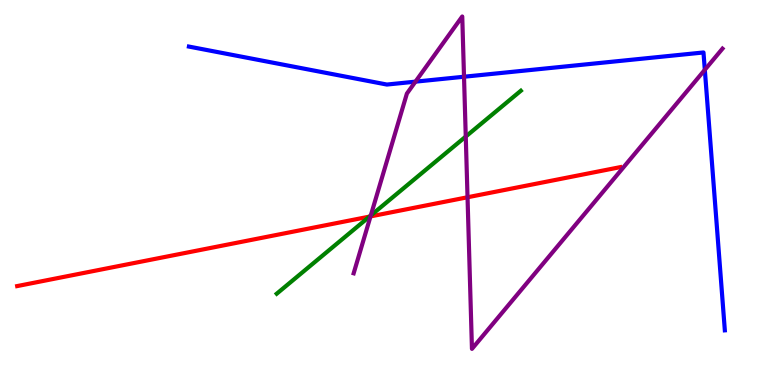[{'lines': ['blue', 'red'], 'intersections': []}, {'lines': ['green', 'red'], 'intersections': [{'x': 4.77, 'y': 4.37}]}, {'lines': ['purple', 'red'], 'intersections': [{'x': 4.78, 'y': 4.38}, {'x': 6.03, 'y': 4.88}]}, {'lines': ['blue', 'green'], 'intersections': []}, {'lines': ['blue', 'purple'], 'intersections': [{'x': 5.36, 'y': 7.88}, {'x': 5.99, 'y': 8.01}, {'x': 9.09, 'y': 8.19}]}, {'lines': ['green', 'purple'], 'intersections': [{'x': 4.78, 'y': 4.4}, {'x': 6.01, 'y': 6.45}]}]